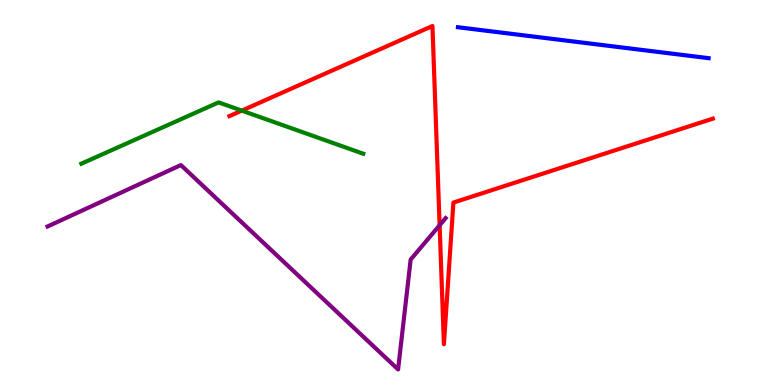[{'lines': ['blue', 'red'], 'intersections': []}, {'lines': ['green', 'red'], 'intersections': [{'x': 3.12, 'y': 7.13}]}, {'lines': ['purple', 'red'], 'intersections': [{'x': 5.67, 'y': 4.15}]}, {'lines': ['blue', 'green'], 'intersections': []}, {'lines': ['blue', 'purple'], 'intersections': []}, {'lines': ['green', 'purple'], 'intersections': []}]